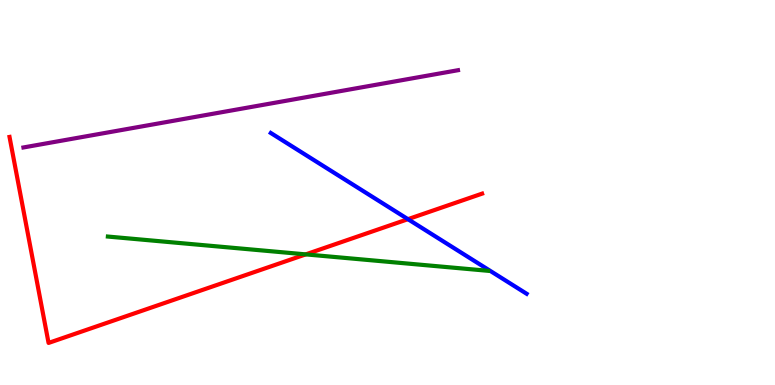[{'lines': ['blue', 'red'], 'intersections': [{'x': 5.26, 'y': 4.31}]}, {'lines': ['green', 'red'], 'intersections': [{'x': 3.94, 'y': 3.39}]}, {'lines': ['purple', 'red'], 'intersections': []}, {'lines': ['blue', 'green'], 'intersections': []}, {'lines': ['blue', 'purple'], 'intersections': []}, {'lines': ['green', 'purple'], 'intersections': []}]